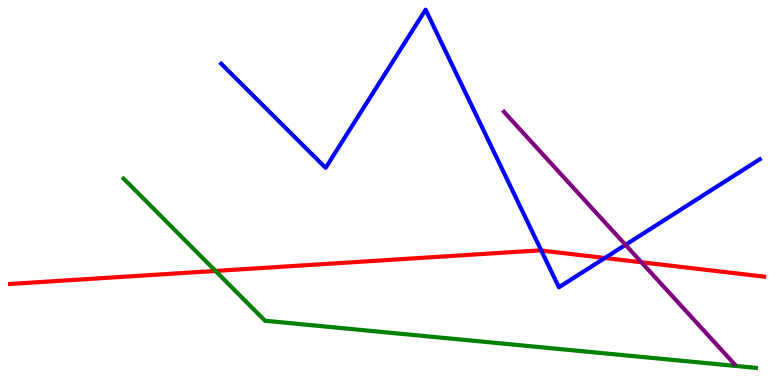[{'lines': ['blue', 'red'], 'intersections': [{'x': 6.98, 'y': 3.49}, {'x': 7.8, 'y': 3.3}]}, {'lines': ['green', 'red'], 'intersections': [{'x': 2.78, 'y': 2.96}]}, {'lines': ['purple', 'red'], 'intersections': [{'x': 8.28, 'y': 3.19}]}, {'lines': ['blue', 'green'], 'intersections': []}, {'lines': ['blue', 'purple'], 'intersections': [{'x': 8.07, 'y': 3.64}]}, {'lines': ['green', 'purple'], 'intersections': []}]